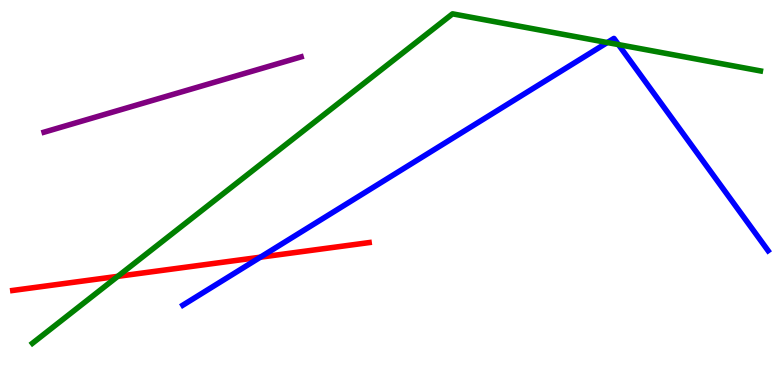[{'lines': ['blue', 'red'], 'intersections': [{'x': 3.36, 'y': 3.32}]}, {'lines': ['green', 'red'], 'intersections': [{'x': 1.52, 'y': 2.82}]}, {'lines': ['purple', 'red'], 'intersections': []}, {'lines': ['blue', 'green'], 'intersections': [{'x': 7.84, 'y': 8.9}, {'x': 7.98, 'y': 8.84}]}, {'lines': ['blue', 'purple'], 'intersections': []}, {'lines': ['green', 'purple'], 'intersections': []}]